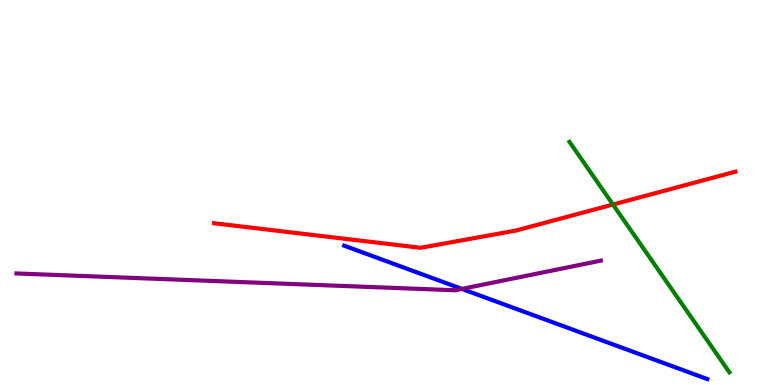[{'lines': ['blue', 'red'], 'intersections': []}, {'lines': ['green', 'red'], 'intersections': [{'x': 7.91, 'y': 4.69}]}, {'lines': ['purple', 'red'], 'intersections': []}, {'lines': ['blue', 'green'], 'intersections': []}, {'lines': ['blue', 'purple'], 'intersections': [{'x': 5.96, 'y': 2.5}]}, {'lines': ['green', 'purple'], 'intersections': []}]